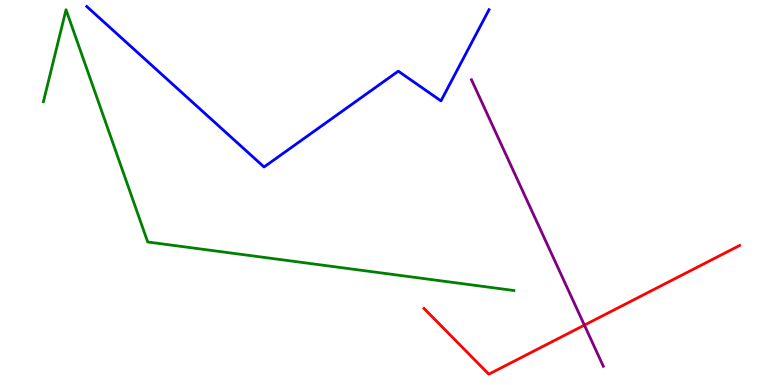[{'lines': ['blue', 'red'], 'intersections': []}, {'lines': ['green', 'red'], 'intersections': []}, {'lines': ['purple', 'red'], 'intersections': [{'x': 7.54, 'y': 1.55}]}, {'lines': ['blue', 'green'], 'intersections': []}, {'lines': ['blue', 'purple'], 'intersections': []}, {'lines': ['green', 'purple'], 'intersections': []}]